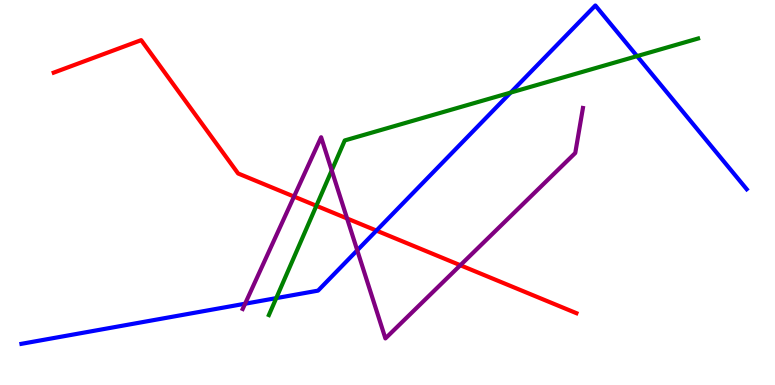[{'lines': ['blue', 'red'], 'intersections': [{'x': 4.86, 'y': 4.01}]}, {'lines': ['green', 'red'], 'intersections': [{'x': 4.08, 'y': 4.65}]}, {'lines': ['purple', 'red'], 'intersections': [{'x': 3.79, 'y': 4.89}, {'x': 4.48, 'y': 4.33}, {'x': 5.94, 'y': 3.11}]}, {'lines': ['blue', 'green'], 'intersections': [{'x': 3.56, 'y': 2.26}, {'x': 6.59, 'y': 7.6}, {'x': 8.22, 'y': 8.54}]}, {'lines': ['blue', 'purple'], 'intersections': [{'x': 3.16, 'y': 2.11}, {'x': 4.61, 'y': 3.5}]}, {'lines': ['green', 'purple'], 'intersections': [{'x': 4.28, 'y': 5.57}]}]